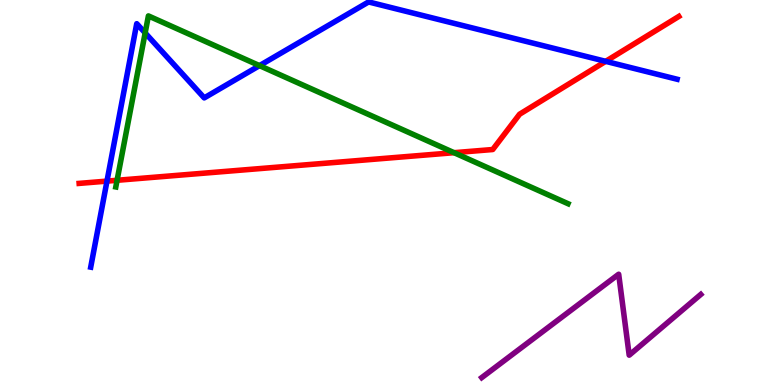[{'lines': ['blue', 'red'], 'intersections': [{'x': 1.38, 'y': 5.3}, {'x': 7.82, 'y': 8.41}]}, {'lines': ['green', 'red'], 'intersections': [{'x': 1.51, 'y': 5.32}, {'x': 5.86, 'y': 6.03}]}, {'lines': ['purple', 'red'], 'intersections': []}, {'lines': ['blue', 'green'], 'intersections': [{'x': 1.87, 'y': 9.14}, {'x': 3.35, 'y': 8.3}]}, {'lines': ['blue', 'purple'], 'intersections': []}, {'lines': ['green', 'purple'], 'intersections': []}]